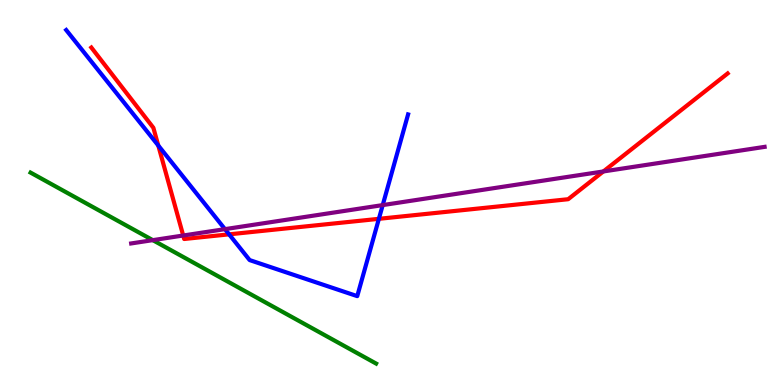[{'lines': ['blue', 'red'], 'intersections': [{'x': 2.04, 'y': 6.22}, {'x': 2.96, 'y': 3.91}, {'x': 4.89, 'y': 4.32}]}, {'lines': ['green', 'red'], 'intersections': []}, {'lines': ['purple', 'red'], 'intersections': [{'x': 2.36, 'y': 3.88}, {'x': 7.79, 'y': 5.55}]}, {'lines': ['blue', 'green'], 'intersections': []}, {'lines': ['blue', 'purple'], 'intersections': [{'x': 2.9, 'y': 4.05}, {'x': 4.94, 'y': 4.67}]}, {'lines': ['green', 'purple'], 'intersections': [{'x': 1.97, 'y': 3.76}]}]